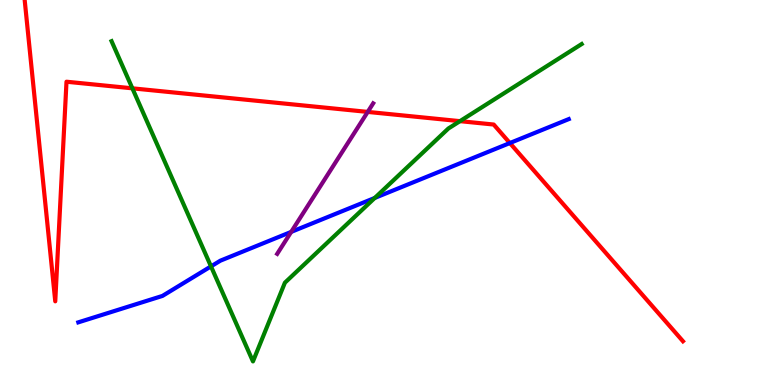[{'lines': ['blue', 'red'], 'intersections': [{'x': 6.58, 'y': 6.28}]}, {'lines': ['green', 'red'], 'intersections': [{'x': 1.71, 'y': 7.71}, {'x': 5.94, 'y': 6.85}]}, {'lines': ['purple', 'red'], 'intersections': [{'x': 4.74, 'y': 7.09}]}, {'lines': ['blue', 'green'], 'intersections': [{'x': 2.72, 'y': 3.08}, {'x': 4.84, 'y': 4.86}]}, {'lines': ['blue', 'purple'], 'intersections': [{'x': 3.76, 'y': 3.98}]}, {'lines': ['green', 'purple'], 'intersections': []}]